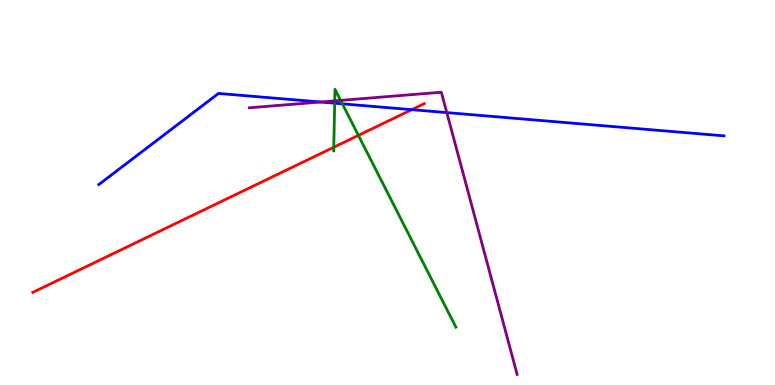[{'lines': ['blue', 'red'], 'intersections': [{'x': 5.31, 'y': 7.15}]}, {'lines': ['green', 'red'], 'intersections': [{'x': 4.31, 'y': 6.18}, {'x': 4.62, 'y': 6.48}]}, {'lines': ['purple', 'red'], 'intersections': []}, {'lines': ['blue', 'green'], 'intersections': [{'x': 4.32, 'y': 7.32}, {'x': 4.42, 'y': 7.3}]}, {'lines': ['blue', 'purple'], 'intersections': [{'x': 4.14, 'y': 7.35}, {'x': 5.77, 'y': 7.08}]}, {'lines': ['green', 'purple'], 'intersections': [{'x': 4.32, 'y': 7.38}, {'x': 4.4, 'y': 7.39}]}]